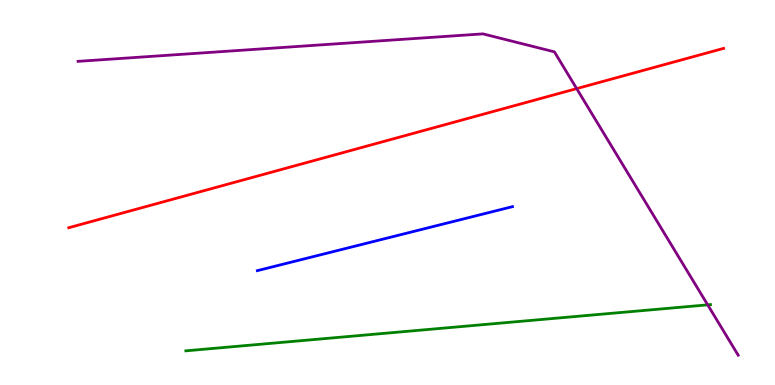[{'lines': ['blue', 'red'], 'intersections': []}, {'lines': ['green', 'red'], 'intersections': []}, {'lines': ['purple', 'red'], 'intersections': [{'x': 7.44, 'y': 7.7}]}, {'lines': ['blue', 'green'], 'intersections': []}, {'lines': ['blue', 'purple'], 'intersections': []}, {'lines': ['green', 'purple'], 'intersections': [{'x': 9.13, 'y': 2.08}]}]